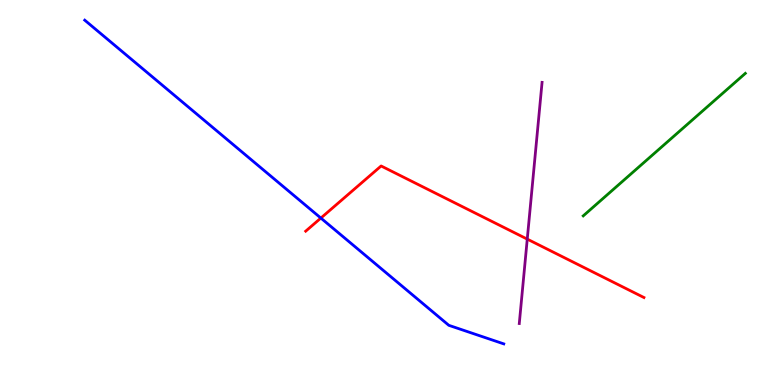[{'lines': ['blue', 'red'], 'intersections': [{'x': 4.14, 'y': 4.34}]}, {'lines': ['green', 'red'], 'intersections': []}, {'lines': ['purple', 'red'], 'intersections': [{'x': 6.8, 'y': 3.79}]}, {'lines': ['blue', 'green'], 'intersections': []}, {'lines': ['blue', 'purple'], 'intersections': []}, {'lines': ['green', 'purple'], 'intersections': []}]